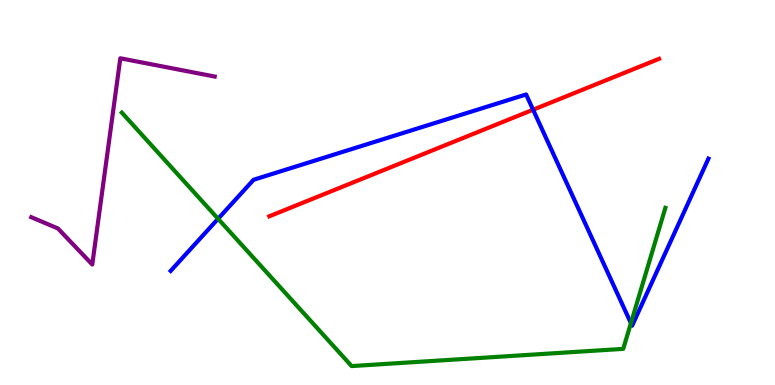[{'lines': ['blue', 'red'], 'intersections': [{'x': 6.88, 'y': 7.15}]}, {'lines': ['green', 'red'], 'intersections': []}, {'lines': ['purple', 'red'], 'intersections': []}, {'lines': ['blue', 'green'], 'intersections': [{'x': 2.81, 'y': 4.32}, {'x': 8.14, 'y': 1.61}]}, {'lines': ['blue', 'purple'], 'intersections': []}, {'lines': ['green', 'purple'], 'intersections': []}]